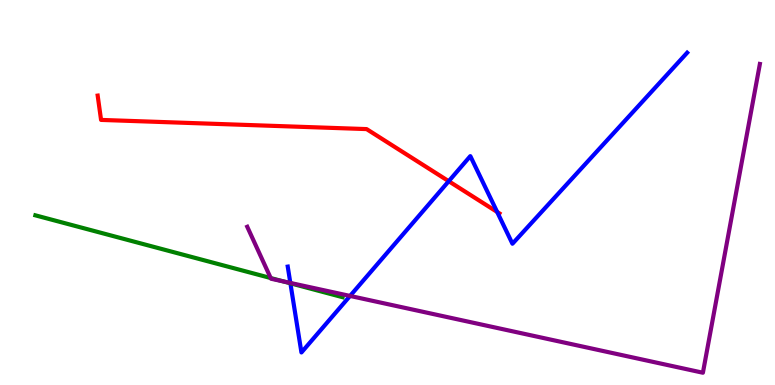[{'lines': ['blue', 'red'], 'intersections': [{'x': 5.79, 'y': 5.29}, {'x': 6.41, 'y': 4.49}]}, {'lines': ['green', 'red'], 'intersections': []}, {'lines': ['purple', 'red'], 'intersections': []}, {'lines': ['blue', 'green'], 'intersections': [{'x': 3.75, 'y': 2.64}]}, {'lines': ['blue', 'purple'], 'intersections': [{'x': 3.75, 'y': 2.65}, {'x': 4.52, 'y': 2.31}]}, {'lines': ['green', 'purple'], 'intersections': [{'x': 3.49, 'y': 2.78}, {'x': 3.66, 'y': 2.69}]}]